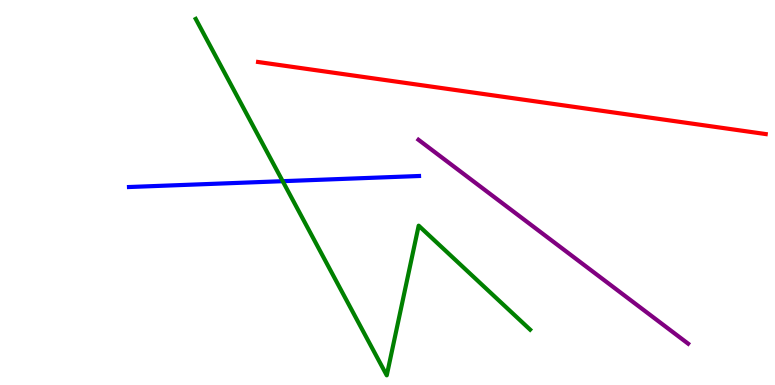[{'lines': ['blue', 'red'], 'intersections': []}, {'lines': ['green', 'red'], 'intersections': []}, {'lines': ['purple', 'red'], 'intersections': []}, {'lines': ['blue', 'green'], 'intersections': [{'x': 3.65, 'y': 5.29}]}, {'lines': ['blue', 'purple'], 'intersections': []}, {'lines': ['green', 'purple'], 'intersections': []}]